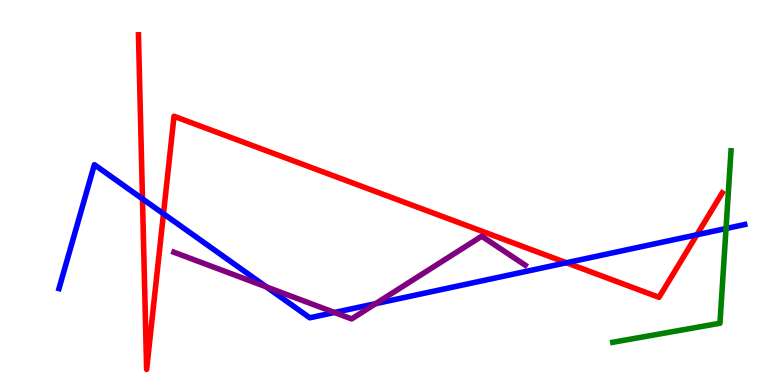[{'lines': ['blue', 'red'], 'intersections': [{'x': 1.84, 'y': 4.84}, {'x': 2.11, 'y': 4.45}, {'x': 7.31, 'y': 3.18}, {'x': 8.99, 'y': 3.9}]}, {'lines': ['green', 'red'], 'intersections': []}, {'lines': ['purple', 'red'], 'intersections': []}, {'lines': ['blue', 'green'], 'intersections': [{'x': 9.37, 'y': 4.06}]}, {'lines': ['blue', 'purple'], 'intersections': [{'x': 3.44, 'y': 2.55}, {'x': 4.32, 'y': 1.88}, {'x': 4.85, 'y': 2.11}]}, {'lines': ['green', 'purple'], 'intersections': []}]